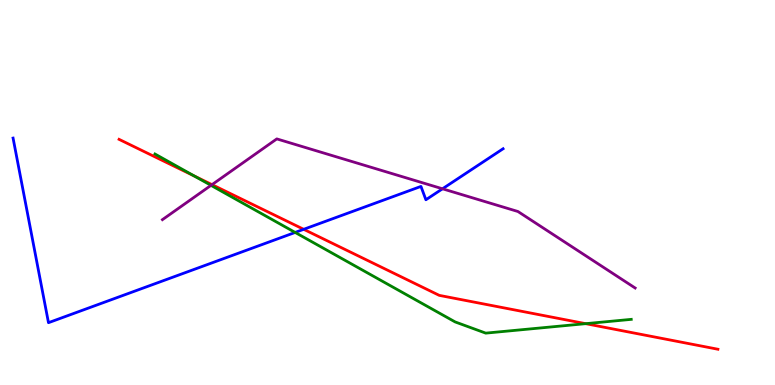[{'lines': ['blue', 'red'], 'intersections': [{'x': 3.92, 'y': 4.04}]}, {'lines': ['green', 'red'], 'intersections': [{'x': 2.51, 'y': 5.43}, {'x': 7.56, 'y': 1.59}]}, {'lines': ['purple', 'red'], 'intersections': [{'x': 2.74, 'y': 5.2}]}, {'lines': ['blue', 'green'], 'intersections': [{'x': 3.81, 'y': 3.96}]}, {'lines': ['blue', 'purple'], 'intersections': [{'x': 5.71, 'y': 5.1}]}, {'lines': ['green', 'purple'], 'intersections': [{'x': 2.72, 'y': 5.19}]}]